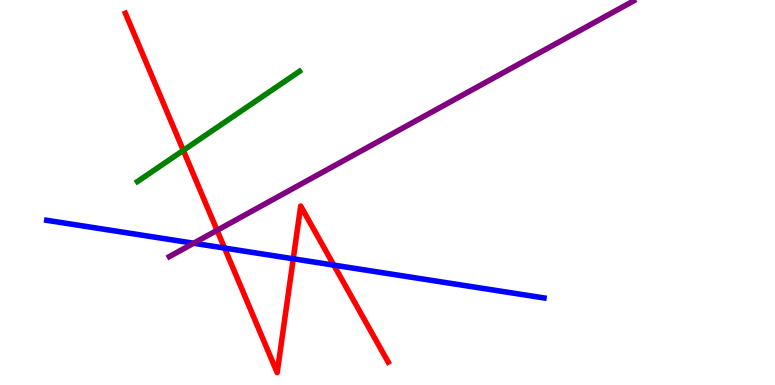[{'lines': ['blue', 'red'], 'intersections': [{'x': 2.9, 'y': 3.56}, {'x': 3.78, 'y': 3.28}, {'x': 4.31, 'y': 3.11}]}, {'lines': ['green', 'red'], 'intersections': [{'x': 2.37, 'y': 6.09}]}, {'lines': ['purple', 'red'], 'intersections': [{'x': 2.8, 'y': 4.02}]}, {'lines': ['blue', 'green'], 'intersections': []}, {'lines': ['blue', 'purple'], 'intersections': [{'x': 2.5, 'y': 3.68}]}, {'lines': ['green', 'purple'], 'intersections': []}]